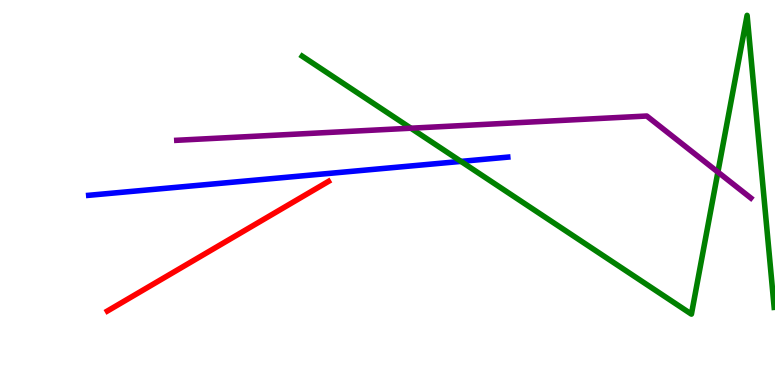[{'lines': ['blue', 'red'], 'intersections': []}, {'lines': ['green', 'red'], 'intersections': []}, {'lines': ['purple', 'red'], 'intersections': []}, {'lines': ['blue', 'green'], 'intersections': [{'x': 5.95, 'y': 5.81}]}, {'lines': ['blue', 'purple'], 'intersections': []}, {'lines': ['green', 'purple'], 'intersections': [{'x': 5.3, 'y': 6.67}, {'x': 9.26, 'y': 5.53}]}]